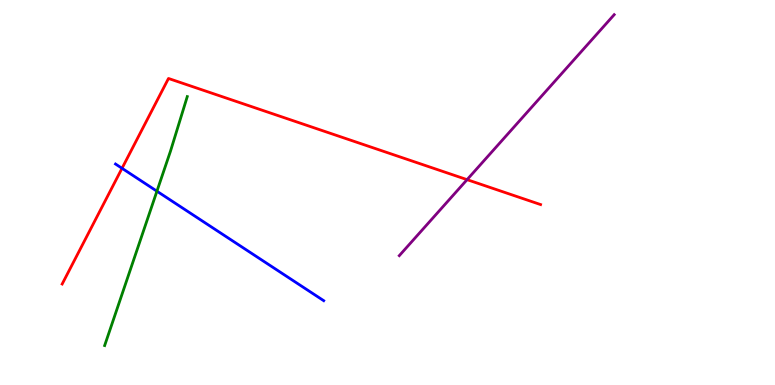[{'lines': ['blue', 'red'], 'intersections': [{'x': 1.57, 'y': 5.63}]}, {'lines': ['green', 'red'], 'intersections': []}, {'lines': ['purple', 'red'], 'intersections': [{'x': 6.03, 'y': 5.33}]}, {'lines': ['blue', 'green'], 'intersections': [{'x': 2.02, 'y': 5.03}]}, {'lines': ['blue', 'purple'], 'intersections': []}, {'lines': ['green', 'purple'], 'intersections': []}]